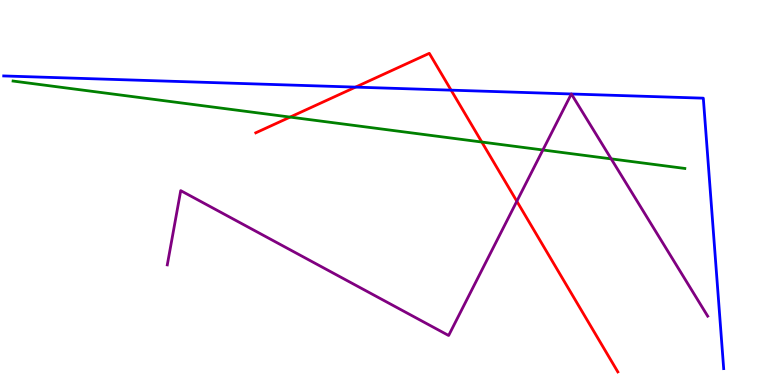[{'lines': ['blue', 'red'], 'intersections': [{'x': 4.59, 'y': 7.74}, {'x': 5.82, 'y': 7.66}]}, {'lines': ['green', 'red'], 'intersections': [{'x': 3.74, 'y': 6.96}, {'x': 6.22, 'y': 6.31}]}, {'lines': ['purple', 'red'], 'intersections': [{'x': 6.67, 'y': 4.77}]}, {'lines': ['blue', 'green'], 'intersections': []}, {'lines': ['blue', 'purple'], 'intersections': [{'x': 7.37, 'y': 7.56}, {'x': 7.37, 'y': 7.56}]}, {'lines': ['green', 'purple'], 'intersections': [{'x': 7.0, 'y': 6.1}, {'x': 7.89, 'y': 5.87}]}]